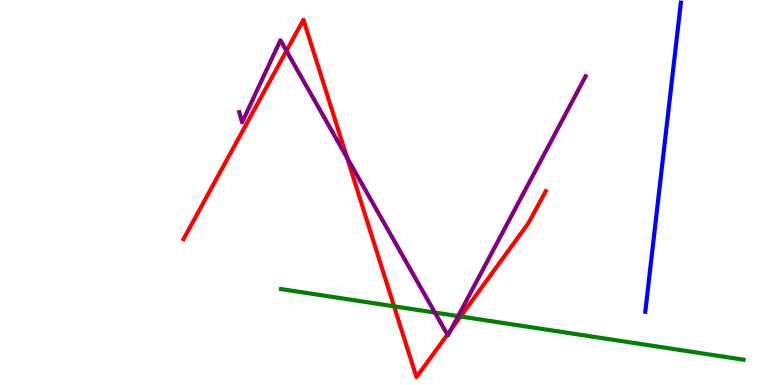[{'lines': ['blue', 'red'], 'intersections': []}, {'lines': ['green', 'red'], 'intersections': [{'x': 5.08, 'y': 2.04}, {'x': 5.94, 'y': 1.78}]}, {'lines': ['purple', 'red'], 'intersections': [{'x': 3.7, 'y': 8.68}, {'x': 4.48, 'y': 5.9}, {'x': 5.77, 'y': 1.31}, {'x': 5.82, 'y': 1.43}]}, {'lines': ['blue', 'green'], 'intersections': []}, {'lines': ['blue', 'purple'], 'intersections': []}, {'lines': ['green', 'purple'], 'intersections': [{'x': 5.61, 'y': 1.88}, {'x': 5.91, 'y': 1.79}]}]